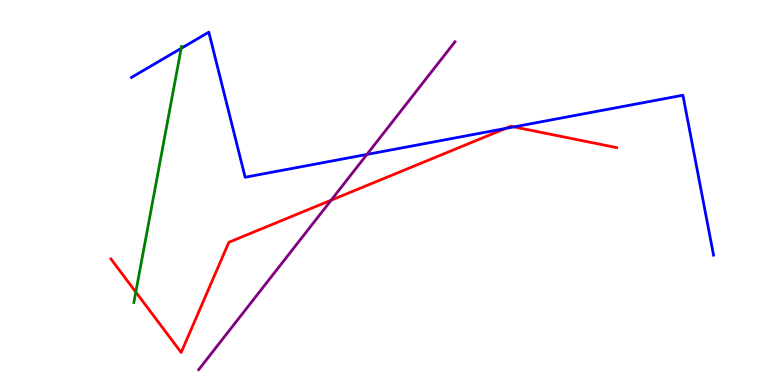[{'lines': ['blue', 'red'], 'intersections': [{'x': 6.52, 'y': 6.66}, {'x': 6.63, 'y': 6.7}]}, {'lines': ['green', 'red'], 'intersections': [{'x': 1.75, 'y': 2.41}]}, {'lines': ['purple', 'red'], 'intersections': [{'x': 4.27, 'y': 4.8}]}, {'lines': ['blue', 'green'], 'intersections': [{'x': 2.34, 'y': 8.74}]}, {'lines': ['blue', 'purple'], 'intersections': [{'x': 4.73, 'y': 5.99}]}, {'lines': ['green', 'purple'], 'intersections': []}]